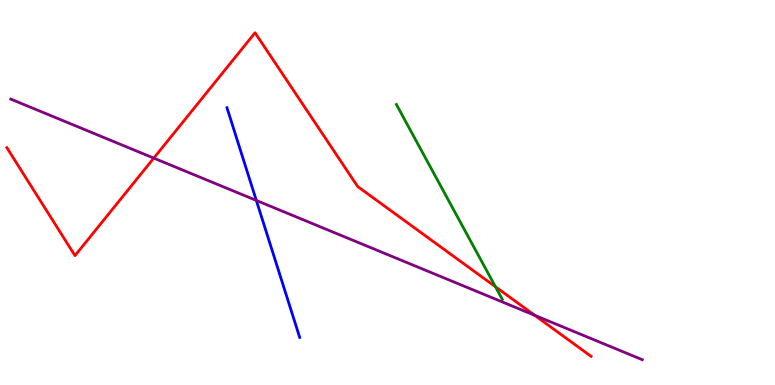[{'lines': ['blue', 'red'], 'intersections': []}, {'lines': ['green', 'red'], 'intersections': [{'x': 6.39, 'y': 2.55}]}, {'lines': ['purple', 'red'], 'intersections': [{'x': 1.98, 'y': 5.89}, {'x': 6.9, 'y': 1.81}]}, {'lines': ['blue', 'green'], 'intersections': []}, {'lines': ['blue', 'purple'], 'intersections': [{'x': 3.31, 'y': 4.79}]}, {'lines': ['green', 'purple'], 'intersections': []}]